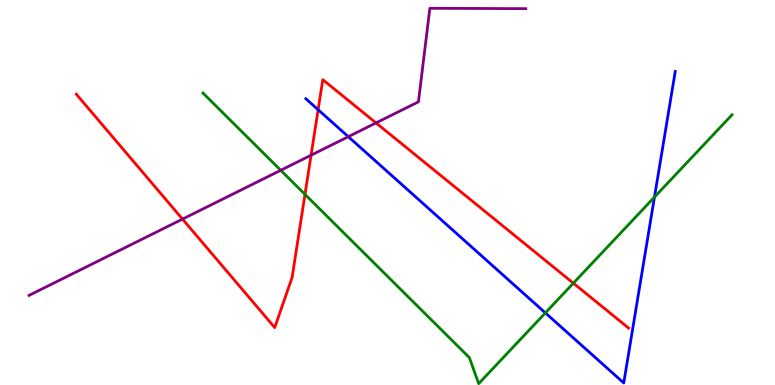[{'lines': ['blue', 'red'], 'intersections': [{'x': 4.1, 'y': 7.15}]}, {'lines': ['green', 'red'], 'intersections': [{'x': 3.94, 'y': 4.95}, {'x': 7.4, 'y': 2.64}]}, {'lines': ['purple', 'red'], 'intersections': [{'x': 2.35, 'y': 4.31}, {'x': 4.01, 'y': 5.97}, {'x': 4.85, 'y': 6.81}]}, {'lines': ['blue', 'green'], 'intersections': [{'x': 7.04, 'y': 1.87}, {'x': 8.44, 'y': 4.88}]}, {'lines': ['blue', 'purple'], 'intersections': [{'x': 4.49, 'y': 6.45}]}, {'lines': ['green', 'purple'], 'intersections': [{'x': 3.62, 'y': 5.58}]}]